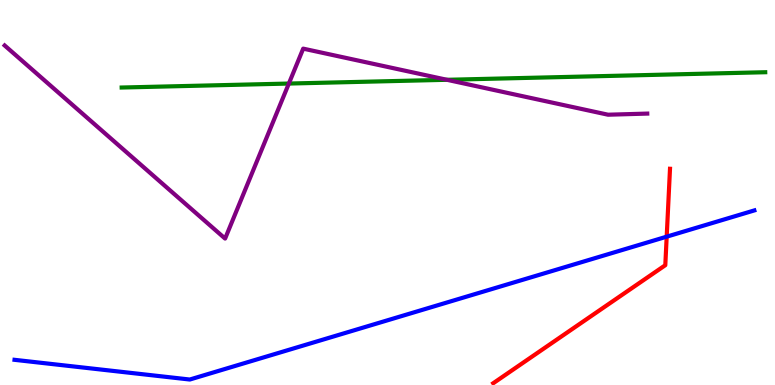[{'lines': ['blue', 'red'], 'intersections': [{'x': 8.6, 'y': 3.85}]}, {'lines': ['green', 'red'], 'intersections': []}, {'lines': ['purple', 'red'], 'intersections': []}, {'lines': ['blue', 'green'], 'intersections': []}, {'lines': ['blue', 'purple'], 'intersections': []}, {'lines': ['green', 'purple'], 'intersections': [{'x': 3.73, 'y': 7.83}, {'x': 5.77, 'y': 7.93}]}]